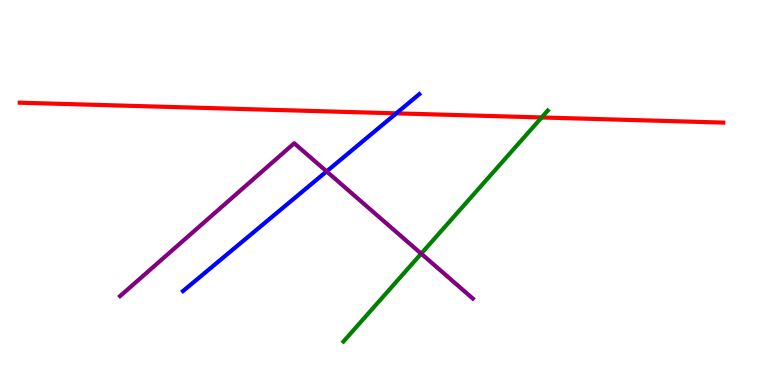[{'lines': ['blue', 'red'], 'intersections': [{'x': 5.11, 'y': 7.06}]}, {'lines': ['green', 'red'], 'intersections': [{'x': 6.99, 'y': 6.95}]}, {'lines': ['purple', 'red'], 'intersections': []}, {'lines': ['blue', 'green'], 'intersections': []}, {'lines': ['blue', 'purple'], 'intersections': [{'x': 4.21, 'y': 5.55}]}, {'lines': ['green', 'purple'], 'intersections': [{'x': 5.43, 'y': 3.41}]}]